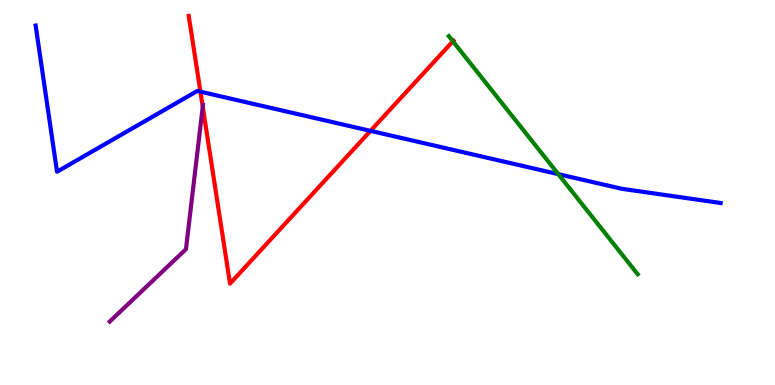[{'lines': ['blue', 'red'], 'intersections': [{'x': 2.59, 'y': 7.62}, {'x': 4.78, 'y': 6.6}]}, {'lines': ['green', 'red'], 'intersections': [{'x': 5.84, 'y': 8.93}]}, {'lines': ['purple', 'red'], 'intersections': [{'x': 2.62, 'y': 7.23}]}, {'lines': ['blue', 'green'], 'intersections': [{'x': 7.2, 'y': 5.48}]}, {'lines': ['blue', 'purple'], 'intersections': []}, {'lines': ['green', 'purple'], 'intersections': []}]